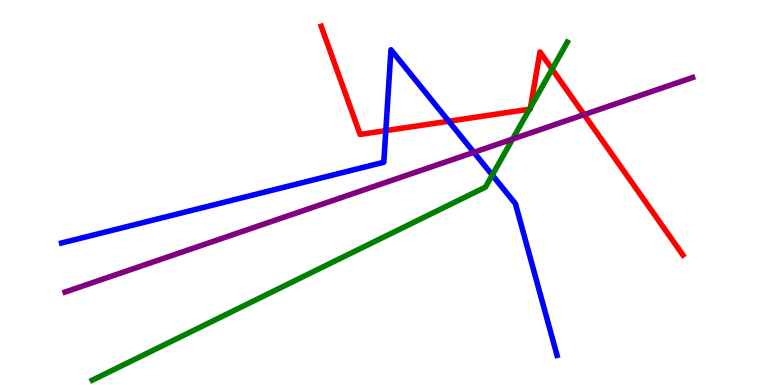[{'lines': ['blue', 'red'], 'intersections': [{'x': 4.98, 'y': 6.61}, {'x': 5.79, 'y': 6.85}]}, {'lines': ['green', 'red'], 'intersections': [{'x': 6.83, 'y': 7.16}, {'x': 6.85, 'y': 7.21}, {'x': 7.12, 'y': 8.2}]}, {'lines': ['purple', 'red'], 'intersections': [{'x': 7.54, 'y': 7.02}]}, {'lines': ['blue', 'green'], 'intersections': [{'x': 6.35, 'y': 5.45}]}, {'lines': ['blue', 'purple'], 'intersections': [{'x': 6.11, 'y': 6.04}]}, {'lines': ['green', 'purple'], 'intersections': [{'x': 6.61, 'y': 6.39}]}]